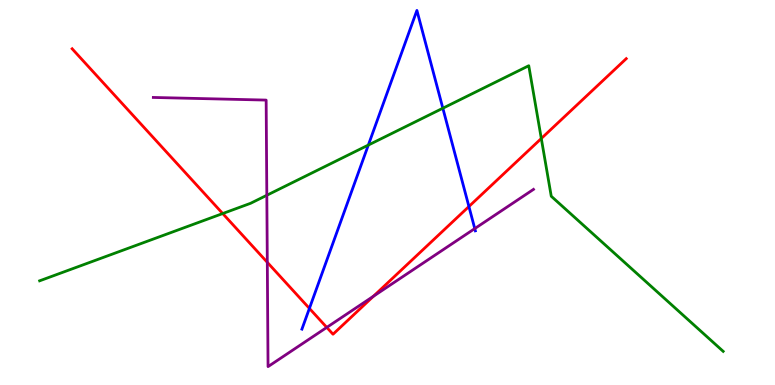[{'lines': ['blue', 'red'], 'intersections': [{'x': 3.99, 'y': 1.99}, {'x': 6.05, 'y': 4.64}]}, {'lines': ['green', 'red'], 'intersections': [{'x': 2.87, 'y': 4.45}, {'x': 6.98, 'y': 6.4}]}, {'lines': ['purple', 'red'], 'intersections': [{'x': 3.45, 'y': 3.19}, {'x': 4.22, 'y': 1.5}, {'x': 4.82, 'y': 2.3}]}, {'lines': ['blue', 'green'], 'intersections': [{'x': 4.75, 'y': 6.23}, {'x': 5.71, 'y': 7.19}]}, {'lines': ['blue', 'purple'], 'intersections': [{'x': 6.13, 'y': 4.06}]}, {'lines': ['green', 'purple'], 'intersections': [{'x': 3.44, 'y': 4.93}]}]